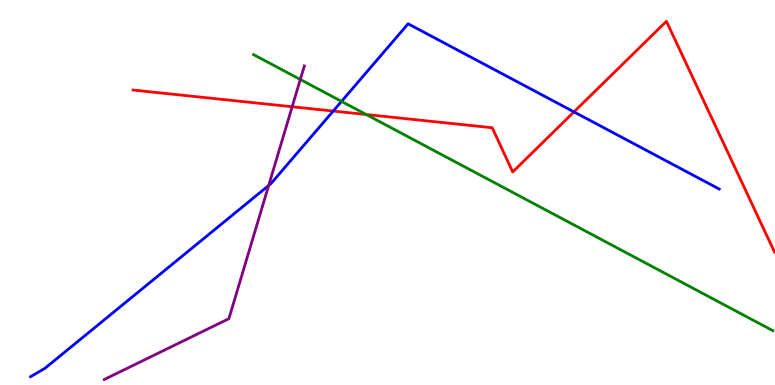[{'lines': ['blue', 'red'], 'intersections': [{'x': 4.3, 'y': 7.12}, {'x': 7.41, 'y': 7.09}]}, {'lines': ['green', 'red'], 'intersections': [{'x': 4.73, 'y': 7.03}]}, {'lines': ['purple', 'red'], 'intersections': [{'x': 3.77, 'y': 7.23}]}, {'lines': ['blue', 'green'], 'intersections': [{'x': 4.41, 'y': 7.37}]}, {'lines': ['blue', 'purple'], 'intersections': [{'x': 3.47, 'y': 5.18}]}, {'lines': ['green', 'purple'], 'intersections': [{'x': 3.87, 'y': 7.94}]}]